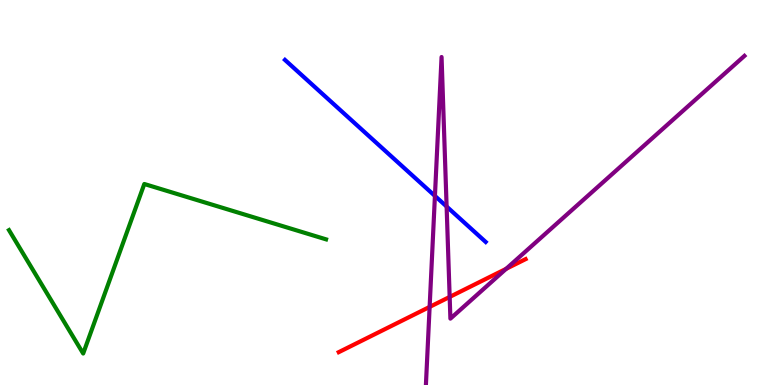[{'lines': ['blue', 'red'], 'intersections': []}, {'lines': ['green', 'red'], 'intersections': []}, {'lines': ['purple', 'red'], 'intersections': [{'x': 5.54, 'y': 2.03}, {'x': 5.8, 'y': 2.29}, {'x': 6.53, 'y': 3.02}]}, {'lines': ['blue', 'green'], 'intersections': []}, {'lines': ['blue', 'purple'], 'intersections': [{'x': 5.61, 'y': 4.91}, {'x': 5.76, 'y': 4.64}]}, {'lines': ['green', 'purple'], 'intersections': []}]